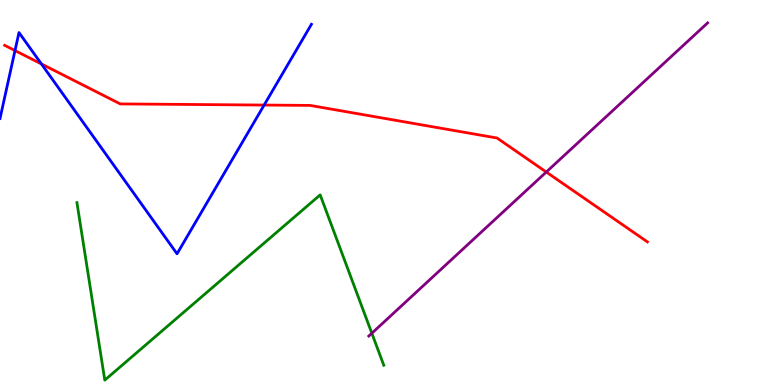[{'lines': ['blue', 'red'], 'intersections': [{'x': 0.194, 'y': 8.69}, {'x': 0.534, 'y': 8.34}, {'x': 3.41, 'y': 7.27}]}, {'lines': ['green', 'red'], 'intersections': []}, {'lines': ['purple', 'red'], 'intersections': [{'x': 7.05, 'y': 5.53}]}, {'lines': ['blue', 'green'], 'intersections': []}, {'lines': ['blue', 'purple'], 'intersections': []}, {'lines': ['green', 'purple'], 'intersections': [{'x': 4.8, 'y': 1.34}]}]